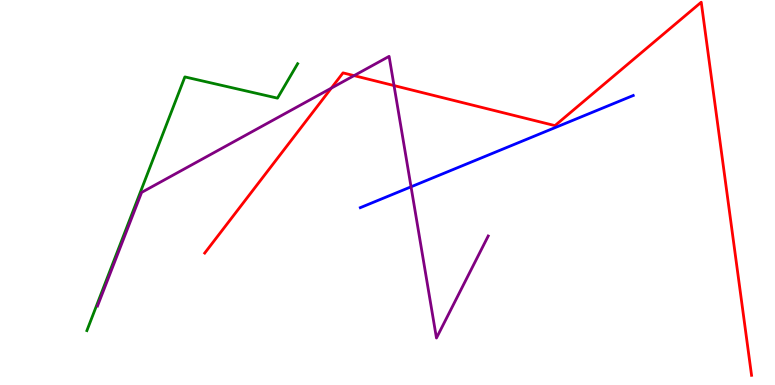[{'lines': ['blue', 'red'], 'intersections': []}, {'lines': ['green', 'red'], 'intersections': []}, {'lines': ['purple', 'red'], 'intersections': [{'x': 4.28, 'y': 7.71}, {'x': 4.57, 'y': 8.04}, {'x': 5.08, 'y': 7.78}]}, {'lines': ['blue', 'green'], 'intersections': []}, {'lines': ['blue', 'purple'], 'intersections': [{'x': 5.3, 'y': 5.15}]}, {'lines': ['green', 'purple'], 'intersections': []}]